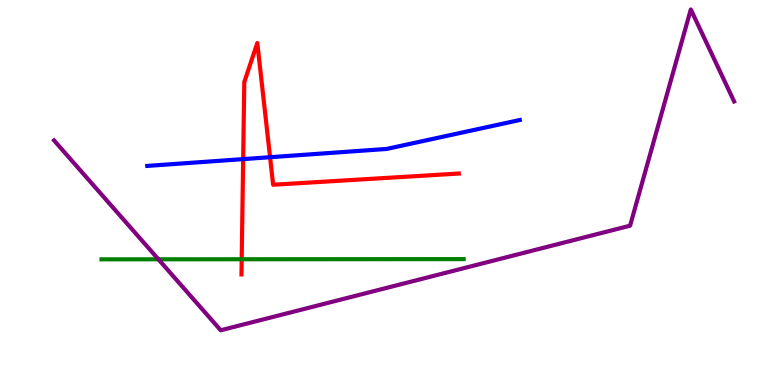[{'lines': ['blue', 'red'], 'intersections': [{'x': 3.14, 'y': 5.87}, {'x': 3.48, 'y': 5.92}]}, {'lines': ['green', 'red'], 'intersections': [{'x': 3.12, 'y': 3.27}]}, {'lines': ['purple', 'red'], 'intersections': []}, {'lines': ['blue', 'green'], 'intersections': []}, {'lines': ['blue', 'purple'], 'intersections': []}, {'lines': ['green', 'purple'], 'intersections': [{'x': 2.04, 'y': 3.26}]}]